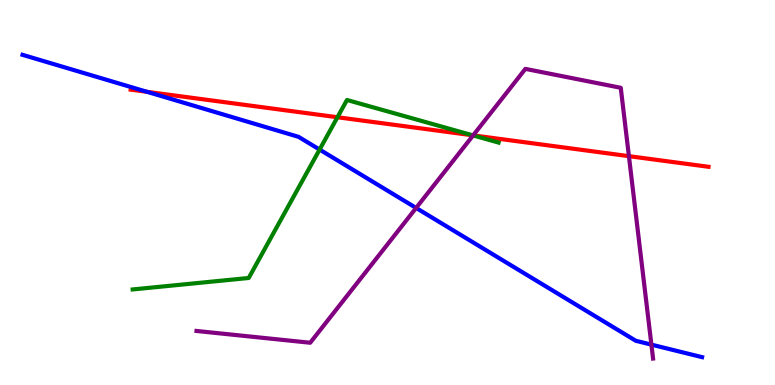[{'lines': ['blue', 'red'], 'intersections': [{'x': 1.9, 'y': 7.62}]}, {'lines': ['green', 'red'], 'intersections': [{'x': 4.35, 'y': 6.95}, {'x': 6.1, 'y': 6.49}]}, {'lines': ['purple', 'red'], 'intersections': [{'x': 6.11, 'y': 6.48}, {'x': 8.12, 'y': 5.94}]}, {'lines': ['blue', 'green'], 'intersections': [{'x': 4.12, 'y': 6.12}]}, {'lines': ['blue', 'purple'], 'intersections': [{'x': 5.37, 'y': 4.6}, {'x': 8.41, 'y': 1.05}]}, {'lines': ['green', 'purple'], 'intersections': [{'x': 6.1, 'y': 6.48}]}]